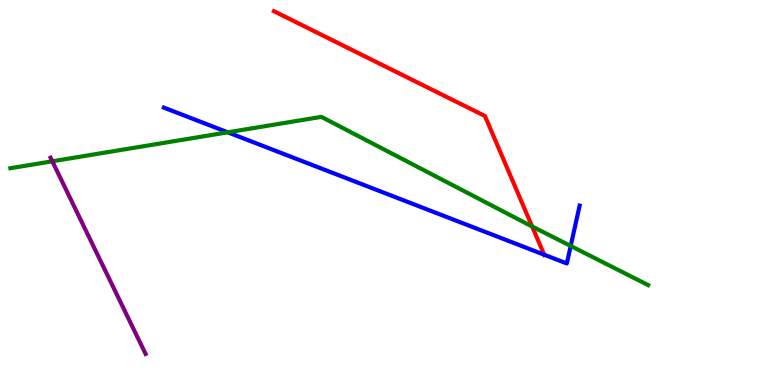[{'lines': ['blue', 'red'], 'intersections': [{'x': 7.02, 'y': 3.38}]}, {'lines': ['green', 'red'], 'intersections': [{'x': 6.87, 'y': 4.12}]}, {'lines': ['purple', 'red'], 'intersections': []}, {'lines': ['blue', 'green'], 'intersections': [{'x': 2.94, 'y': 6.56}, {'x': 7.36, 'y': 3.61}]}, {'lines': ['blue', 'purple'], 'intersections': []}, {'lines': ['green', 'purple'], 'intersections': [{'x': 0.675, 'y': 5.81}]}]